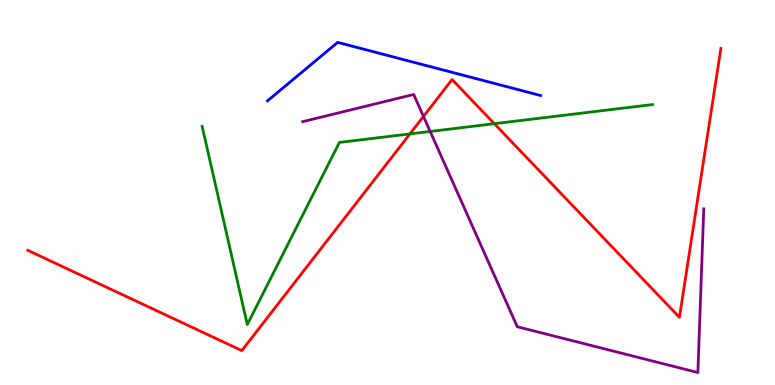[{'lines': ['blue', 'red'], 'intersections': []}, {'lines': ['green', 'red'], 'intersections': [{'x': 5.29, 'y': 6.52}, {'x': 6.38, 'y': 6.79}]}, {'lines': ['purple', 'red'], 'intersections': [{'x': 5.46, 'y': 6.98}]}, {'lines': ['blue', 'green'], 'intersections': []}, {'lines': ['blue', 'purple'], 'intersections': []}, {'lines': ['green', 'purple'], 'intersections': [{'x': 5.55, 'y': 6.59}]}]